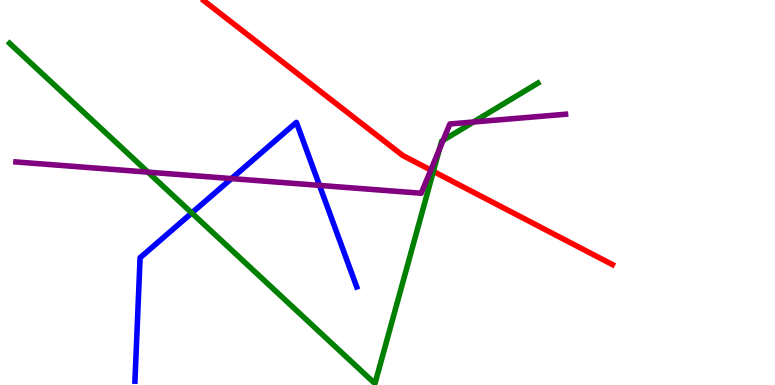[{'lines': ['blue', 'red'], 'intersections': []}, {'lines': ['green', 'red'], 'intersections': [{'x': 5.59, 'y': 5.55}]}, {'lines': ['purple', 'red'], 'intersections': [{'x': 5.56, 'y': 5.58}]}, {'lines': ['blue', 'green'], 'intersections': [{'x': 2.47, 'y': 4.47}]}, {'lines': ['blue', 'purple'], 'intersections': [{'x': 2.99, 'y': 5.36}, {'x': 4.12, 'y': 5.18}]}, {'lines': ['green', 'purple'], 'intersections': [{'x': 1.91, 'y': 5.53}, {'x': 5.67, 'y': 6.12}, {'x': 5.72, 'y': 6.36}, {'x': 6.11, 'y': 6.83}]}]